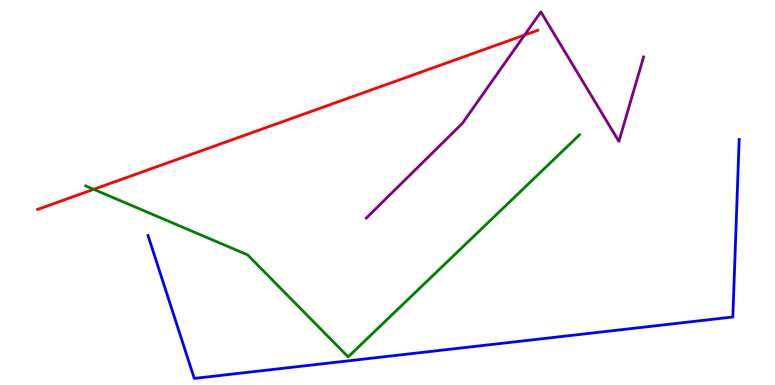[{'lines': ['blue', 'red'], 'intersections': []}, {'lines': ['green', 'red'], 'intersections': [{'x': 1.21, 'y': 5.08}]}, {'lines': ['purple', 'red'], 'intersections': [{'x': 6.77, 'y': 9.09}]}, {'lines': ['blue', 'green'], 'intersections': []}, {'lines': ['blue', 'purple'], 'intersections': []}, {'lines': ['green', 'purple'], 'intersections': []}]